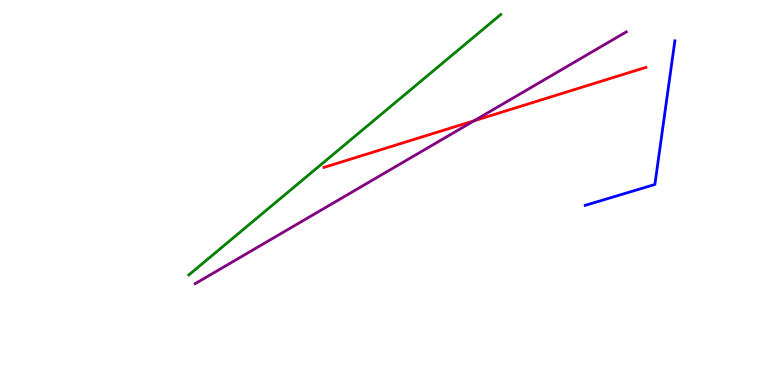[{'lines': ['blue', 'red'], 'intersections': []}, {'lines': ['green', 'red'], 'intersections': []}, {'lines': ['purple', 'red'], 'intersections': [{'x': 6.12, 'y': 6.86}]}, {'lines': ['blue', 'green'], 'intersections': []}, {'lines': ['blue', 'purple'], 'intersections': []}, {'lines': ['green', 'purple'], 'intersections': []}]